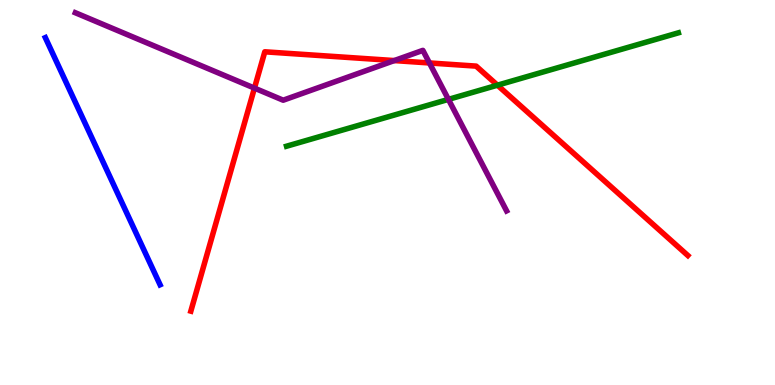[{'lines': ['blue', 'red'], 'intersections': []}, {'lines': ['green', 'red'], 'intersections': [{'x': 6.42, 'y': 7.79}]}, {'lines': ['purple', 'red'], 'intersections': [{'x': 3.28, 'y': 7.71}, {'x': 5.09, 'y': 8.43}, {'x': 5.54, 'y': 8.36}]}, {'lines': ['blue', 'green'], 'intersections': []}, {'lines': ['blue', 'purple'], 'intersections': []}, {'lines': ['green', 'purple'], 'intersections': [{'x': 5.79, 'y': 7.42}]}]